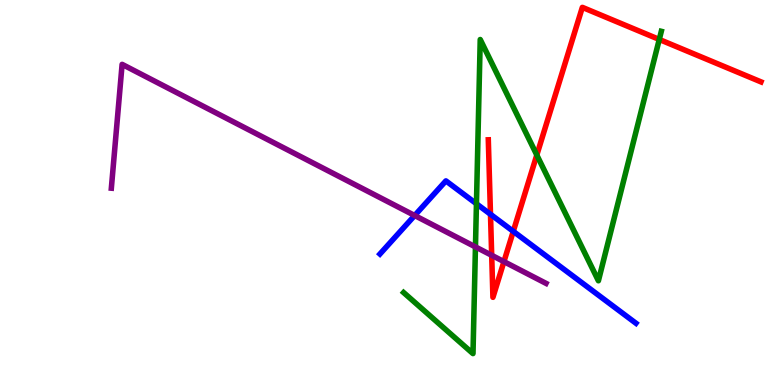[{'lines': ['blue', 'red'], 'intersections': [{'x': 6.33, 'y': 4.43}, {'x': 6.62, 'y': 3.99}]}, {'lines': ['green', 'red'], 'intersections': [{'x': 6.93, 'y': 5.97}, {'x': 8.51, 'y': 8.98}]}, {'lines': ['purple', 'red'], 'intersections': [{'x': 6.34, 'y': 3.37}, {'x': 6.5, 'y': 3.2}]}, {'lines': ['blue', 'green'], 'intersections': [{'x': 6.15, 'y': 4.71}]}, {'lines': ['blue', 'purple'], 'intersections': [{'x': 5.35, 'y': 4.4}]}, {'lines': ['green', 'purple'], 'intersections': [{'x': 6.13, 'y': 3.59}]}]